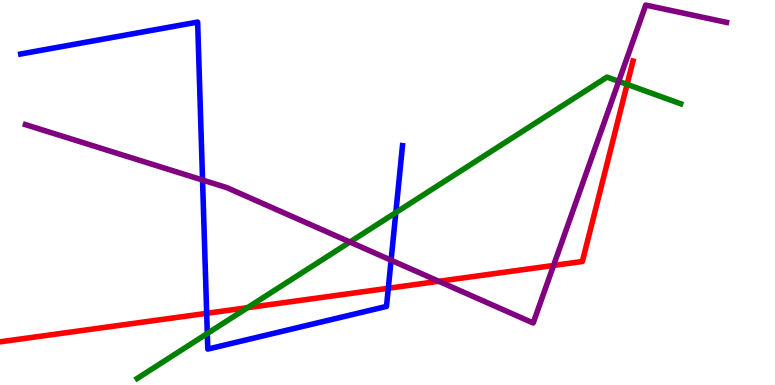[{'lines': ['blue', 'red'], 'intersections': [{'x': 2.67, 'y': 1.86}, {'x': 5.01, 'y': 2.51}]}, {'lines': ['green', 'red'], 'intersections': [{'x': 3.19, 'y': 2.01}, {'x': 8.09, 'y': 7.81}]}, {'lines': ['purple', 'red'], 'intersections': [{'x': 5.66, 'y': 2.69}, {'x': 7.14, 'y': 3.1}]}, {'lines': ['blue', 'green'], 'intersections': [{'x': 2.67, 'y': 1.34}, {'x': 5.11, 'y': 4.48}]}, {'lines': ['blue', 'purple'], 'intersections': [{'x': 2.61, 'y': 5.32}, {'x': 5.05, 'y': 3.24}]}, {'lines': ['green', 'purple'], 'intersections': [{'x': 4.51, 'y': 3.71}, {'x': 7.98, 'y': 7.89}]}]